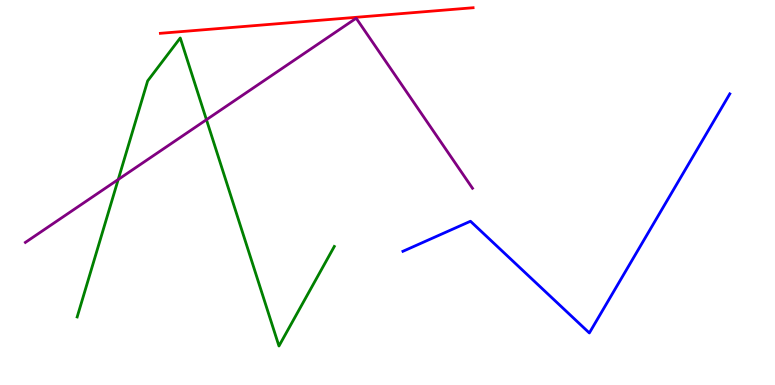[{'lines': ['blue', 'red'], 'intersections': []}, {'lines': ['green', 'red'], 'intersections': []}, {'lines': ['purple', 'red'], 'intersections': []}, {'lines': ['blue', 'green'], 'intersections': []}, {'lines': ['blue', 'purple'], 'intersections': []}, {'lines': ['green', 'purple'], 'intersections': [{'x': 1.53, 'y': 5.34}, {'x': 2.66, 'y': 6.89}]}]